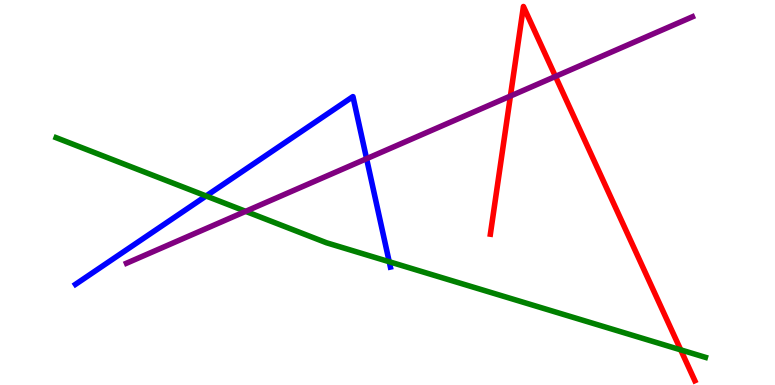[{'lines': ['blue', 'red'], 'intersections': []}, {'lines': ['green', 'red'], 'intersections': [{'x': 8.78, 'y': 0.913}]}, {'lines': ['purple', 'red'], 'intersections': [{'x': 6.59, 'y': 7.51}, {'x': 7.17, 'y': 8.01}]}, {'lines': ['blue', 'green'], 'intersections': [{'x': 2.66, 'y': 4.91}, {'x': 5.02, 'y': 3.2}]}, {'lines': ['blue', 'purple'], 'intersections': [{'x': 4.73, 'y': 5.88}]}, {'lines': ['green', 'purple'], 'intersections': [{'x': 3.17, 'y': 4.51}]}]